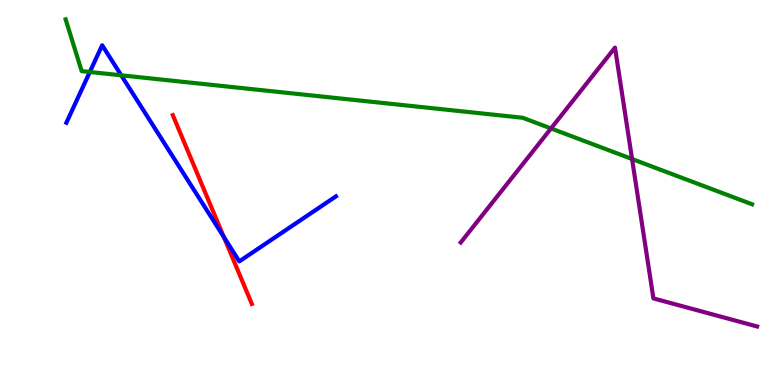[{'lines': ['blue', 'red'], 'intersections': [{'x': 2.89, 'y': 3.84}]}, {'lines': ['green', 'red'], 'intersections': []}, {'lines': ['purple', 'red'], 'intersections': []}, {'lines': ['blue', 'green'], 'intersections': [{'x': 1.16, 'y': 8.13}, {'x': 1.56, 'y': 8.04}]}, {'lines': ['blue', 'purple'], 'intersections': []}, {'lines': ['green', 'purple'], 'intersections': [{'x': 7.11, 'y': 6.66}, {'x': 8.16, 'y': 5.87}]}]